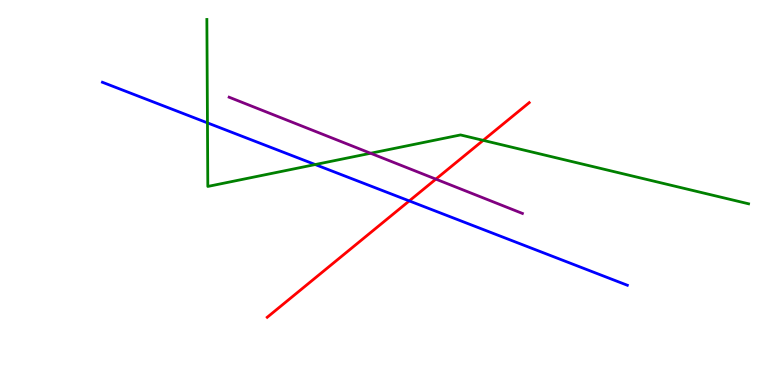[{'lines': ['blue', 'red'], 'intersections': [{'x': 5.28, 'y': 4.78}]}, {'lines': ['green', 'red'], 'intersections': [{'x': 6.23, 'y': 6.35}]}, {'lines': ['purple', 'red'], 'intersections': [{'x': 5.62, 'y': 5.35}]}, {'lines': ['blue', 'green'], 'intersections': [{'x': 2.68, 'y': 6.81}, {'x': 4.07, 'y': 5.73}]}, {'lines': ['blue', 'purple'], 'intersections': []}, {'lines': ['green', 'purple'], 'intersections': [{'x': 4.78, 'y': 6.02}]}]